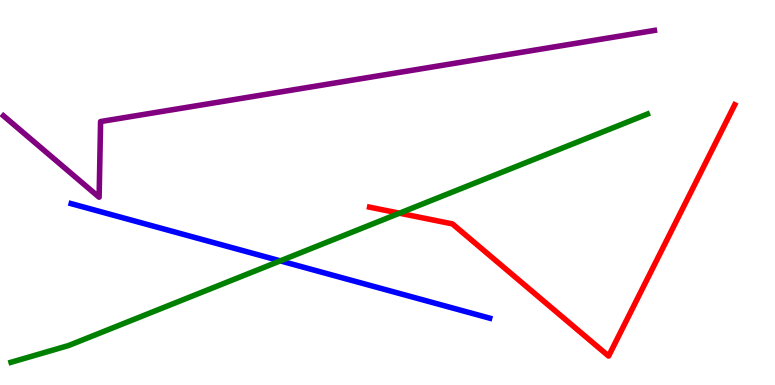[{'lines': ['blue', 'red'], 'intersections': []}, {'lines': ['green', 'red'], 'intersections': [{'x': 5.15, 'y': 4.46}]}, {'lines': ['purple', 'red'], 'intersections': []}, {'lines': ['blue', 'green'], 'intersections': [{'x': 3.62, 'y': 3.22}]}, {'lines': ['blue', 'purple'], 'intersections': []}, {'lines': ['green', 'purple'], 'intersections': []}]